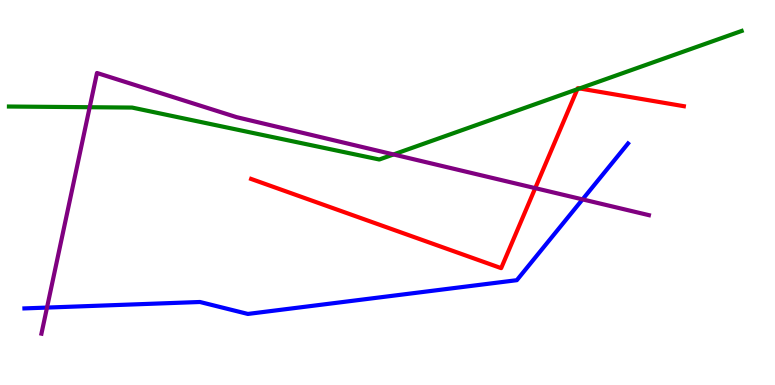[{'lines': ['blue', 'red'], 'intersections': []}, {'lines': ['green', 'red'], 'intersections': [{'x': 7.45, 'y': 7.68}, {'x': 7.48, 'y': 7.7}]}, {'lines': ['purple', 'red'], 'intersections': [{'x': 6.91, 'y': 5.11}]}, {'lines': ['blue', 'green'], 'intersections': []}, {'lines': ['blue', 'purple'], 'intersections': [{'x': 0.607, 'y': 2.01}, {'x': 7.52, 'y': 4.82}]}, {'lines': ['green', 'purple'], 'intersections': [{'x': 1.16, 'y': 7.22}, {'x': 5.08, 'y': 5.99}]}]